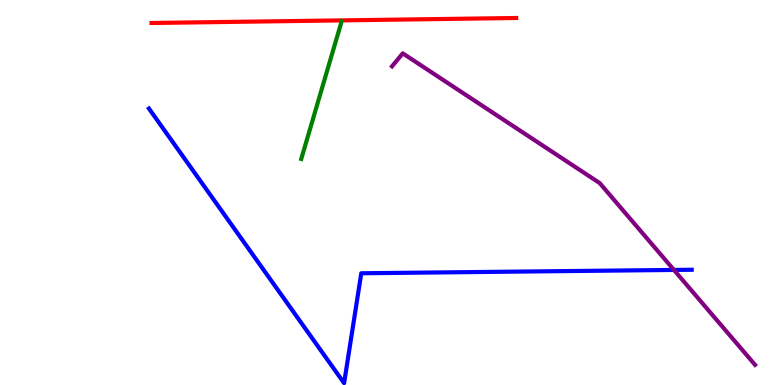[{'lines': ['blue', 'red'], 'intersections': []}, {'lines': ['green', 'red'], 'intersections': []}, {'lines': ['purple', 'red'], 'intersections': []}, {'lines': ['blue', 'green'], 'intersections': []}, {'lines': ['blue', 'purple'], 'intersections': [{'x': 8.7, 'y': 2.99}]}, {'lines': ['green', 'purple'], 'intersections': []}]